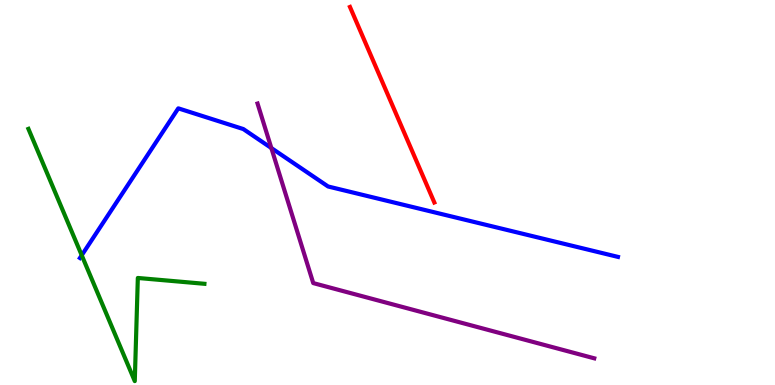[{'lines': ['blue', 'red'], 'intersections': []}, {'lines': ['green', 'red'], 'intersections': []}, {'lines': ['purple', 'red'], 'intersections': []}, {'lines': ['blue', 'green'], 'intersections': [{'x': 1.05, 'y': 3.37}]}, {'lines': ['blue', 'purple'], 'intersections': [{'x': 3.5, 'y': 6.15}]}, {'lines': ['green', 'purple'], 'intersections': []}]